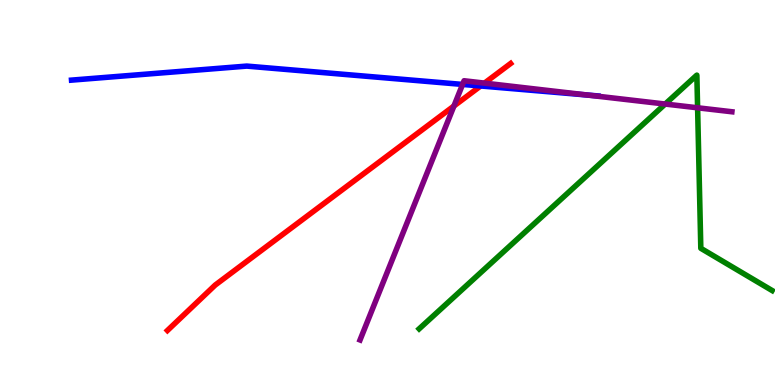[{'lines': ['blue', 'red'], 'intersections': [{'x': 6.2, 'y': 7.77}]}, {'lines': ['green', 'red'], 'intersections': []}, {'lines': ['purple', 'red'], 'intersections': [{'x': 5.86, 'y': 7.25}, {'x': 6.25, 'y': 7.84}]}, {'lines': ['blue', 'green'], 'intersections': []}, {'lines': ['blue', 'purple'], 'intersections': [{'x': 5.97, 'y': 7.81}, {'x': 7.58, 'y': 7.53}]}, {'lines': ['green', 'purple'], 'intersections': [{'x': 8.58, 'y': 7.3}, {'x': 9.0, 'y': 7.2}]}]